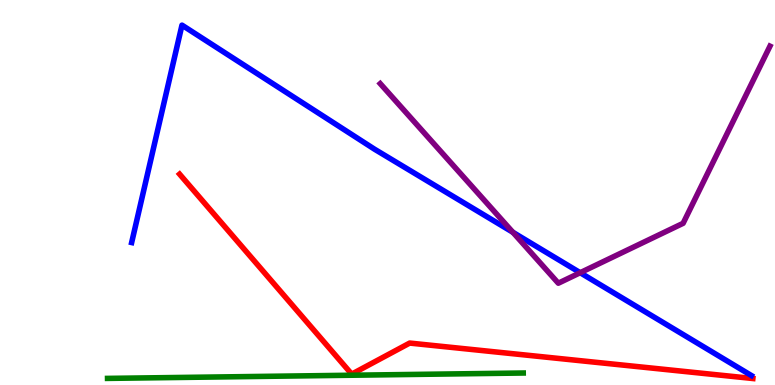[{'lines': ['blue', 'red'], 'intersections': []}, {'lines': ['green', 'red'], 'intersections': []}, {'lines': ['purple', 'red'], 'intersections': []}, {'lines': ['blue', 'green'], 'intersections': []}, {'lines': ['blue', 'purple'], 'intersections': [{'x': 6.62, 'y': 3.97}, {'x': 7.49, 'y': 2.92}]}, {'lines': ['green', 'purple'], 'intersections': []}]